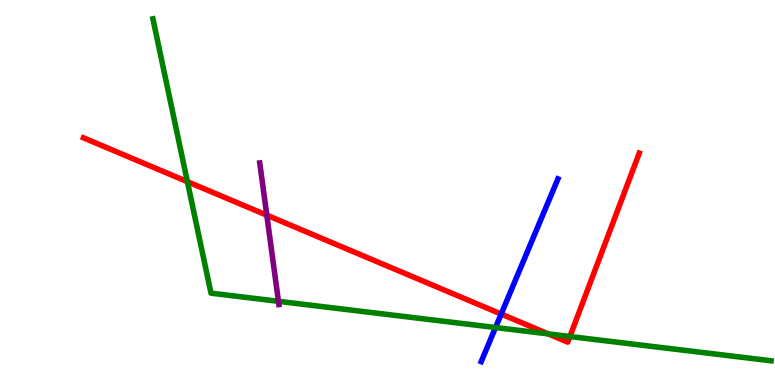[{'lines': ['blue', 'red'], 'intersections': [{'x': 6.47, 'y': 1.84}]}, {'lines': ['green', 'red'], 'intersections': [{'x': 2.42, 'y': 5.28}, {'x': 7.07, 'y': 1.33}, {'x': 7.35, 'y': 1.26}]}, {'lines': ['purple', 'red'], 'intersections': [{'x': 3.44, 'y': 4.41}]}, {'lines': ['blue', 'green'], 'intersections': [{'x': 6.39, 'y': 1.49}]}, {'lines': ['blue', 'purple'], 'intersections': []}, {'lines': ['green', 'purple'], 'intersections': [{'x': 3.59, 'y': 2.17}]}]